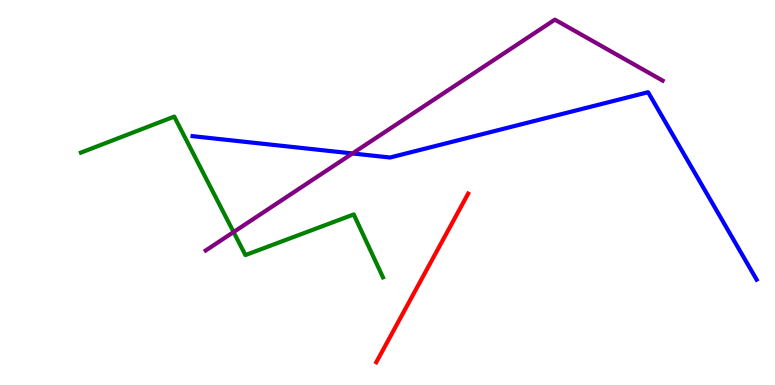[{'lines': ['blue', 'red'], 'intersections': []}, {'lines': ['green', 'red'], 'intersections': []}, {'lines': ['purple', 'red'], 'intersections': []}, {'lines': ['blue', 'green'], 'intersections': []}, {'lines': ['blue', 'purple'], 'intersections': [{'x': 4.55, 'y': 6.01}]}, {'lines': ['green', 'purple'], 'intersections': [{'x': 3.01, 'y': 3.97}]}]